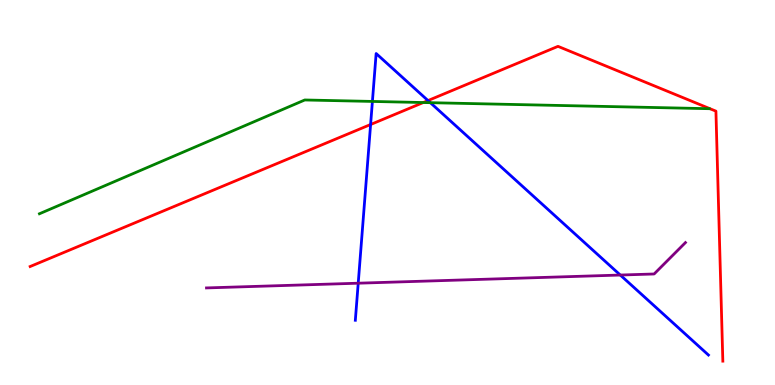[{'lines': ['blue', 'red'], 'intersections': [{'x': 4.78, 'y': 6.77}, {'x': 5.52, 'y': 7.39}]}, {'lines': ['green', 'red'], 'intersections': [{'x': 5.46, 'y': 7.34}]}, {'lines': ['purple', 'red'], 'intersections': []}, {'lines': ['blue', 'green'], 'intersections': [{'x': 4.81, 'y': 7.37}, {'x': 5.55, 'y': 7.33}]}, {'lines': ['blue', 'purple'], 'intersections': [{'x': 4.62, 'y': 2.64}, {'x': 8.0, 'y': 2.86}]}, {'lines': ['green', 'purple'], 'intersections': []}]